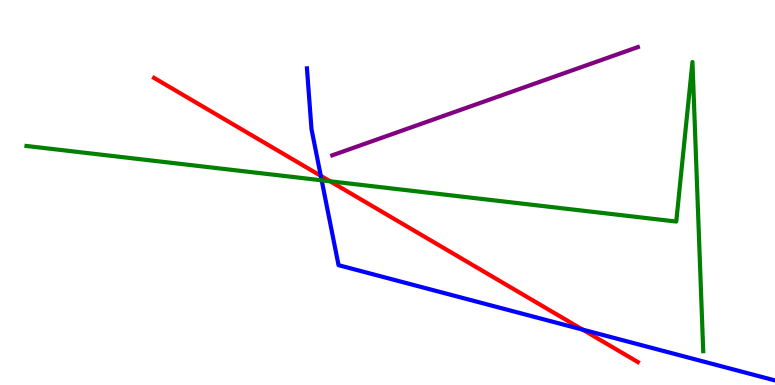[{'lines': ['blue', 'red'], 'intersections': [{'x': 4.14, 'y': 5.43}, {'x': 7.52, 'y': 1.44}]}, {'lines': ['green', 'red'], 'intersections': [{'x': 4.26, 'y': 5.29}]}, {'lines': ['purple', 'red'], 'intersections': []}, {'lines': ['blue', 'green'], 'intersections': [{'x': 4.15, 'y': 5.32}]}, {'lines': ['blue', 'purple'], 'intersections': []}, {'lines': ['green', 'purple'], 'intersections': []}]